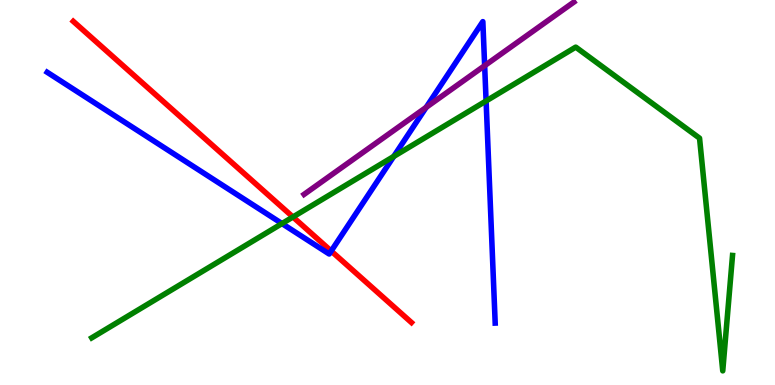[{'lines': ['blue', 'red'], 'intersections': [{'x': 4.27, 'y': 3.48}]}, {'lines': ['green', 'red'], 'intersections': [{'x': 3.78, 'y': 4.36}]}, {'lines': ['purple', 'red'], 'intersections': []}, {'lines': ['blue', 'green'], 'intersections': [{'x': 3.64, 'y': 4.19}, {'x': 5.08, 'y': 5.94}, {'x': 6.27, 'y': 7.38}]}, {'lines': ['blue', 'purple'], 'intersections': [{'x': 5.5, 'y': 7.21}, {'x': 6.25, 'y': 8.29}]}, {'lines': ['green', 'purple'], 'intersections': []}]